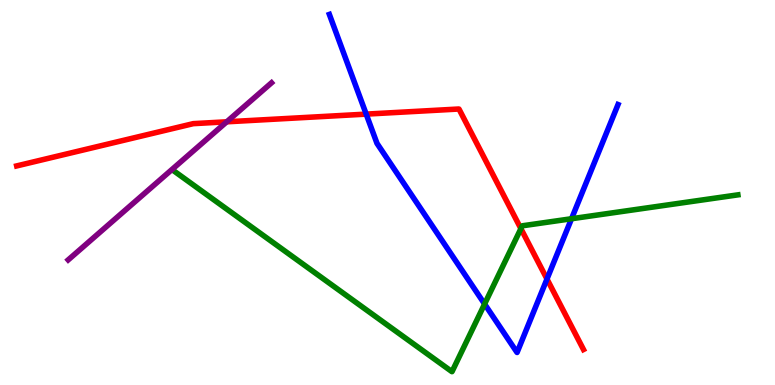[{'lines': ['blue', 'red'], 'intersections': [{'x': 4.73, 'y': 7.04}, {'x': 7.06, 'y': 2.75}]}, {'lines': ['green', 'red'], 'intersections': [{'x': 6.72, 'y': 4.06}]}, {'lines': ['purple', 'red'], 'intersections': [{'x': 2.93, 'y': 6.84}]}, {'lines': ['blue', 'green'], 'intersections': [{'x': 6.25, 'y': 2.1}, {'x': 7.37, 'y': 4.32}]}, {'lines': ['blue', 'purple'], 'intersections': []}, {'lines': ['green', 'purple'], 'intersections': []}]